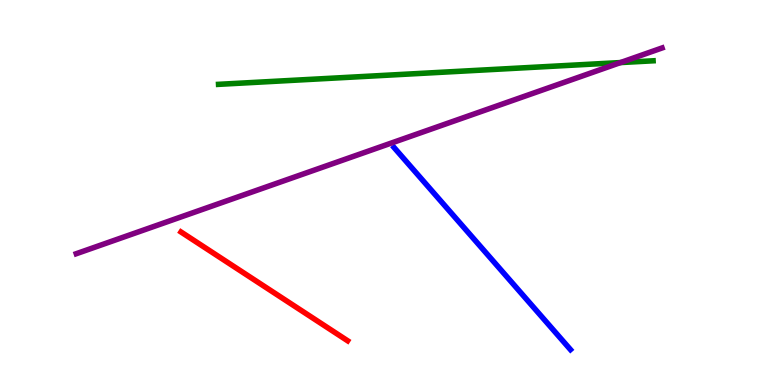[{'lines': ['blue', 'red'], 'intersections': []}, {'lines': ['green', 'red'], 'intersections': []}, {'lines': ['purple', 'red'], 'intersections': []}, {'lines': ['blue', 'green'], 'intersections': []}, {'lines': ['blue', 'purple'], 'intersections': []}, {'lines': ['green', 'purple'], 'intersections': [{'x': 8.01, 'y': 8.37}]}]